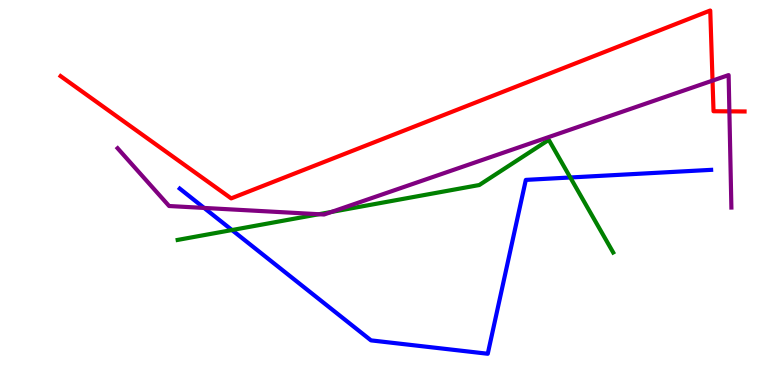[{'lines': ['blue', 'red'], 'intersections': []}, {'lines': ['green', 'red'], 'intersections': []}, {'lines': ['purple', 'red'], 'intersections': [{'x': 9.19, 'y': 7.91}, {'x': 9.41, 'y': 7.11}]}, {'lines': ['blue', 'green'], 'intersections': [{'x': 2.99, 'y': 4.02}, {'x': 7.36, 'y': 5.39}]}, {'lines': ['blue', 'purple'], 'intersections': [{'x': 2.63, 'y': 4.6}]}, {'lines': ['green', 'purple'], 'intersections': [{'x': 4.11, 'y': 4.44}, {'x': 4.28, 'y': 4.5}]}]